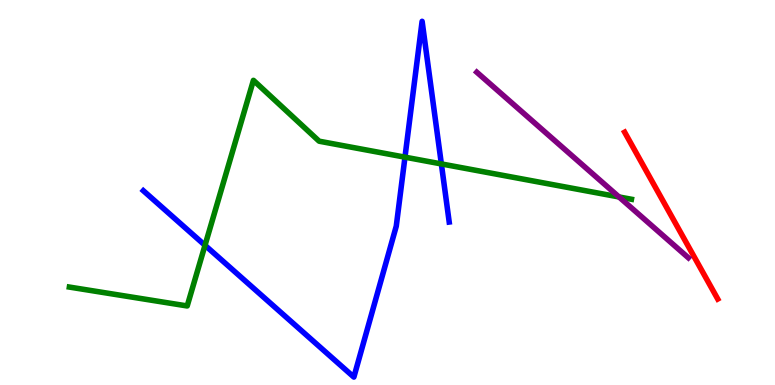[{'lines': ['blue', 'red'], 'intersections': []}, {'lines': ['green', 'red'], 'intersections': []}, {'lines': ['purple', 'red'], 'intersections': []}, {'lines': ['blue', 'green'], 'intersections': [{'x': 2.65, 'y': 3.63}, {'x': 5.23, 'y': 5.92}, {'x': 5.69, 'y': 5.74}]}, {'lines': ['blue', 'purple'], 'intersections': []}, {'lines': ['green', 'purple'], 'intersections': [{'x': 7.99, 'y': 4.88}]}]